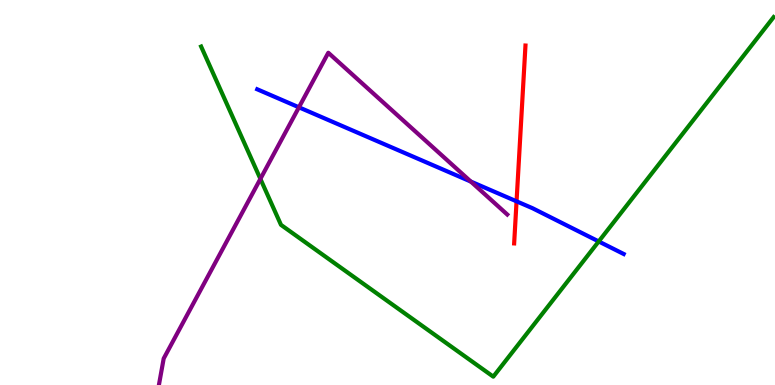[{'lines': ['blue', 'red'], 'intersections': [{'x': 6.67, 'y': 4.77}]}, {'lines': ['green', 'red'], 'intersections': []}, {'lines': ['purple', 'red'], 'intersections': []}, {'lines': ['blue', 'green'], 'intersections': [{'x': 7.73, 'y': 3.73}]}, {'lines': ['blue', 'purple'], 'intersections': [{'x': 3.86, 'y': 7.21}, {'x': 6.07, 'y': 5.28}]}, {'lines': ['green', 'purple'], 'intersections': [{'x': 3.36, 'y': 5.35}]}]